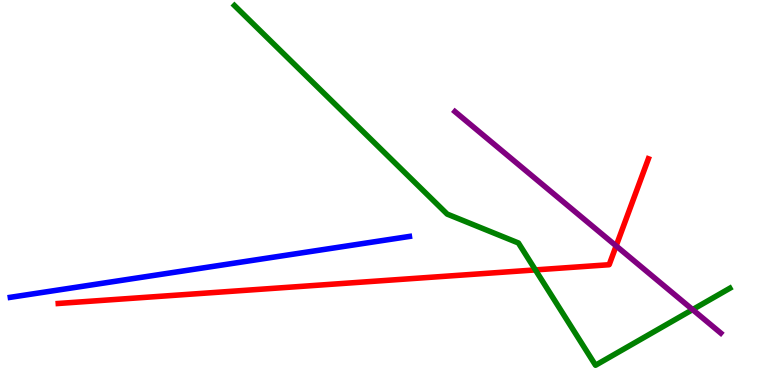[{'lines': ['blue', 'red'], 'intersections': []}, {'lines': ['green', 'red'], 'intersections': [{'x': 6.91, 'y': 2.99}]}, {'lines': ['purple', 'red'], 'intersections': [{'x': 7.95, 'y': 3.61}]}, {'lines': ['blue', 'green'], 'intersections': []}, {'lines': ['blue', 'purple'], 'intersections': []}, {'lines': ['green', 'purple'], 'intersections': [{'x': 8.94, 'y': 1.96}]}]